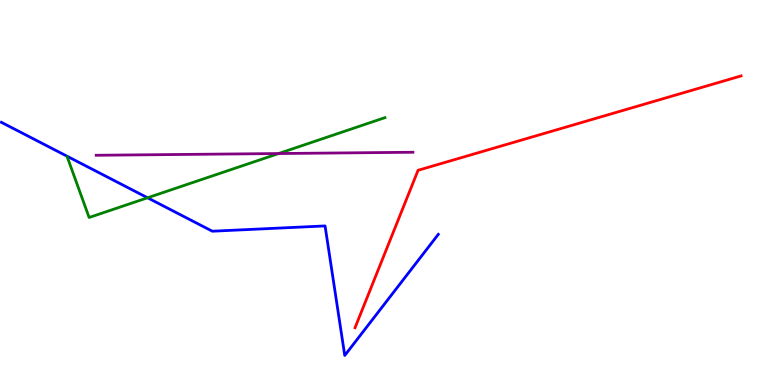[{'lines': ['blue', 'red'], 'intersections': []}, {'lines': ['green', 'red'], 'intersections': []}, {'lines': ['purple', 'red'], 'intersections': []}, {'lines': ['blue', 'green'], 'intersections': [{'x': 1.9, 'y': 4.86}]}, {'lines': ['blue', 'purple'], 'intersections': []}, {'lines': ['green', 'purple'], 'intersections': [{'x': 3.6, 'y': 6.01}]}]